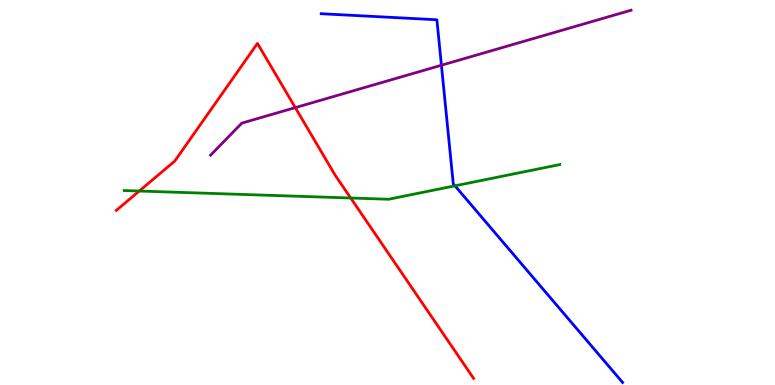[{'lines': ['blue', 'red'], 'intersections': []}, {'lines': ['green', 'red'], 'intersections': [{'x': 1.8, 'y': 5.04}, {'x': 4.53, 'y': 4.86}]}, {'lines': ['purple', 'red'], 'intersections': [{'x': 3.81, 'y': 7.2}]}, {'lines': ['blue', 'green'], 'intersections': [{'x': 5.87, 'y': 5.17}]}, {'lines': ['blue', 'purple'], 'intersections': [{'x': 5.7, 'y': 8.31}]}, {'lines': ['green', 'purple'], 'intersections': []}]